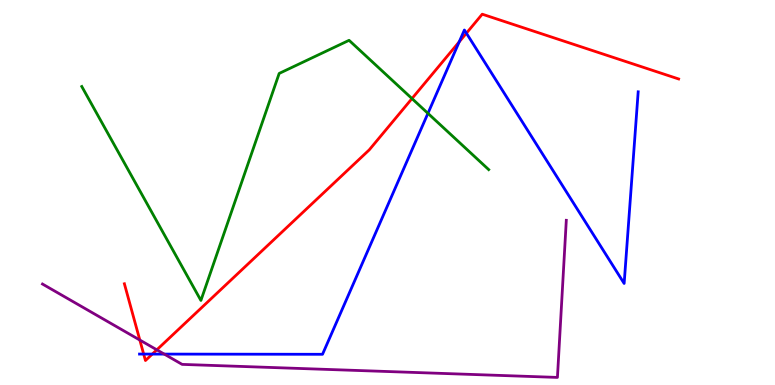[{'lines': ['blue', 'red'], 'intersections': [{'x': 1.85, 'y': 0.803}, {'x': 1.97, 'y': 0.803}, {'x': 5.93, 'y': 8.91}, {'x': 6.02, 'y': 9.14}]}, {'lines': ['green', 'red'], 'intersections': [{'x': 5.32, 'y': 7.44}]}, {'lines': ['purple', 'red'], 'intersections': [{'x': 1.8, 'y': 1.17}, {'x': 2.02, 'y': 0.914}]}, {'lines': ['blue', 'green'], 'intersections': [{'x': 5.52, 'y': 7.06}]}, {'lines': ['blue', 'purple'], 'intersections': [{'x': 2.12, 'y': 0.803}]}, {'lines': ['green', 'purple'], 'intersections': []}]